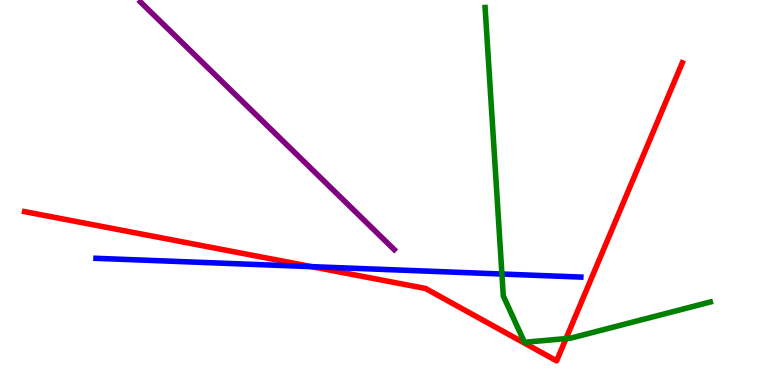[{'lines': ['blue', 'red'], 'intersections': [{'x': 4.02, 'y': 3.07}]}, {'lines': ['green', 'red'], 'intersections': [{'x': 7.3, 'y': 1.21}]}, {'lines': ['purple', 'red'], 'intersections': []}, {'lines': ['blue', 'green'], 'intersections': [{'x': 6.48, 'y': 2.88}]}, {'lines': ['blue', 'purple'], 'intersections': []}, {'lines': ['green', 'purple'], 'intersections': []}]